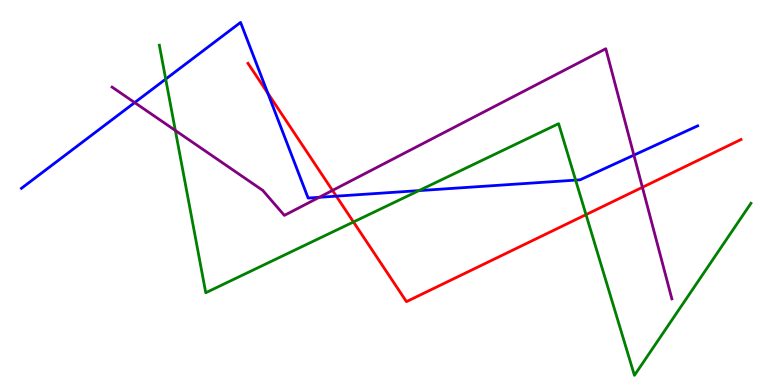[{'lines': ['blue', 'red'], 'intersections': [{'x': 3.45, 'y': 7.58}, {'x': 4.34, 'y': 4.9}]}, {'lines': ['green', 'red'], 'intersections': [{'x': 4.56, 'y': 4.23}, {'x': 7.56, 'y': 4.43}]}, {'lines': ['purple', 'red'], 'intersections': [{'x': 4.29, 'y': 5.05}, {'x': 8.29, 'y': 5.13}]}, {'lines': ['blue', 'green'], 'intersections': [{'x': 2.14, 'y': 7.95}, {'x': 5.41, 'y': 5.05}, {'x': 7.43, 'y': 5.32}]}, {'lines': ['blue', 'purple'], 'intersections': [{'x': 1.74, 'y': 7.34}, {'x': 4.12, 'y': 4.88}, {'x': 8.18, 'y': 5.97}]}, {'lines': ['green', 'purple'], 'intersections': [{'x': 2.26, 'y': 6.61}]}]